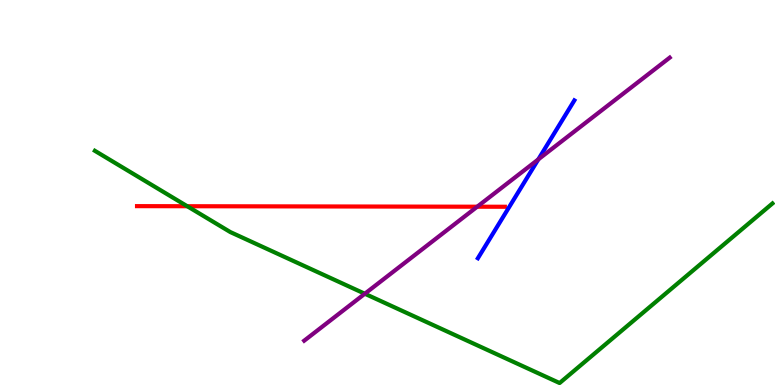[{'lines': ['blue', 'red'], 'intersections': []}, {'lines': ['green', 'red'], 'intersections': [{'x': 2.42, 'y': 4.64}]}, {'lines': ['purple', 'red'], 'intersections': [{'x': 6.16, 'y': 4.63}]}, {'lines': ['blue', 'green'], 'intersections': []}, {'lines': ['blue', 'purple'], 'intersections': [{'x': 6.95, 'y': 5.86}]}, {'lines': ['green', 'purple'], 'intersections': [{'x': 4.71, 'y': 2.37}]}]